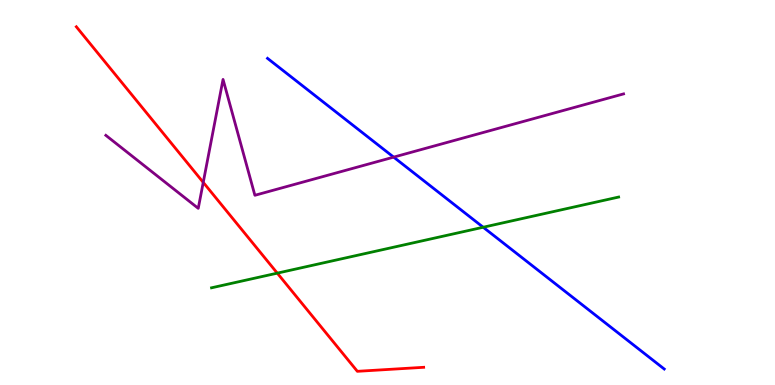[{'lines': ['blue', 'red'], 'intersections': []}, {'lines': ['green', 'red'], 'intersections': [{'x': 3.58, 'y': 2.91}]}, {'lines': ['purple', 'red'], 'intersections': [{'x': 2.62, 'y': 5.26}]}, {'lines': ['blue', 'green'], 'intersections': [{'x': 6.23, 'y': 4.1}]}, {'lines': ['blue', 'purple'], 'intersections': [{'x': 5.08, 'y': 5.92}]}, {'lines': ['green', 'purple'], 'intersections': []}]